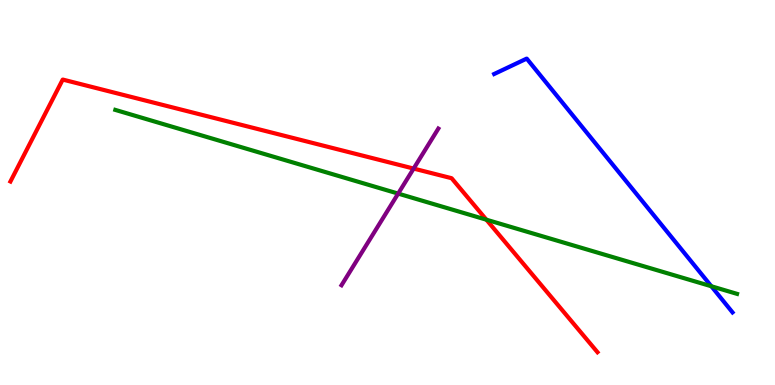[{'lines': ['blue', 'red'], 'intersections': []}, {'lines': ['green', 'red'], 'intersections': [{'x': 6.28, 'y': 4.29}]}, {'lines': ['purple', 'red'], 'intersections': [{'x': 5.34, 'y': 5.62}]}, {'lines': ['blue', 'green'], 'intersections': [{'x': 9.18, 'y': 2.56}]}, {'lines': ['blue', 'purple'], 'intersections': []}, {'lines': ['green', 'purple'], 'intersections': [{'x': 5.14, 'y': 4.97}]}]